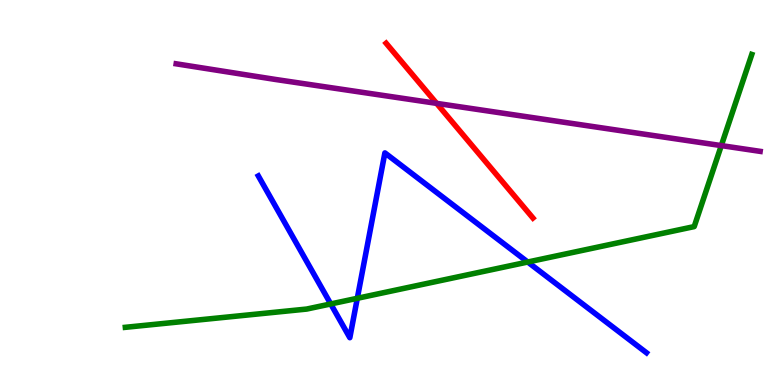[{'lines': ['blue', 'red'], 'intersections': []}, {'lines': ['green', 'red'], 'intersections': []}, {'lines': ['purple', 'red'], 'intersections': [{'x': 5.63, 'y': 7.32}]}, {'lines': ['blue', 'green'], 'intersections': [{'x': 4.27, 'y': 2.11}, {'x': 4.61, 'y': 2.25}, {'x': 6.81, 'y': 3.19}]}, {'lines': ['blue', 'purple'], 'intersections': []}, {'lines': ['green', 'purple'], 'intersections': [{'x': 9.31, 'y': 6.22}]}]